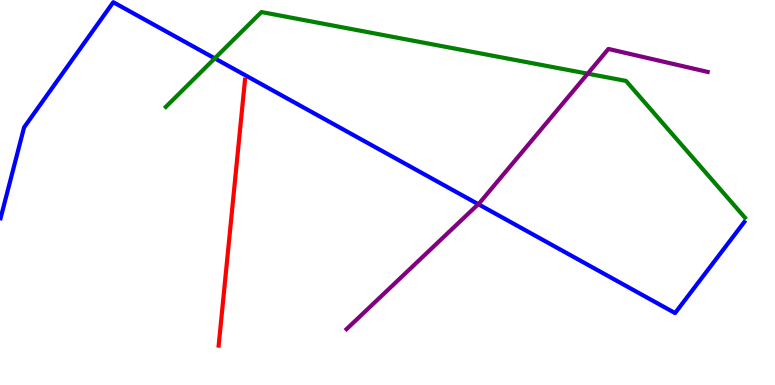[{'lines': ['blue', 'red'], 'intersections': []}, {'lines': ['green', 'red'], 'intersections': []}, {'lines': ['purple', 'red'], 'intersections': []}, {'lines': ['blue', 'green'], 'intersections': [{'x': 2.77, 'y': 8.48}]}, {'lines': ['blue', 'purple'], 'intersections': [{'x': 6.17, 'y': 4.7}]}, {'lines': ['green', 'purple'], 'intersections': [{'x': 7.58, 'y': 8.09}]}]